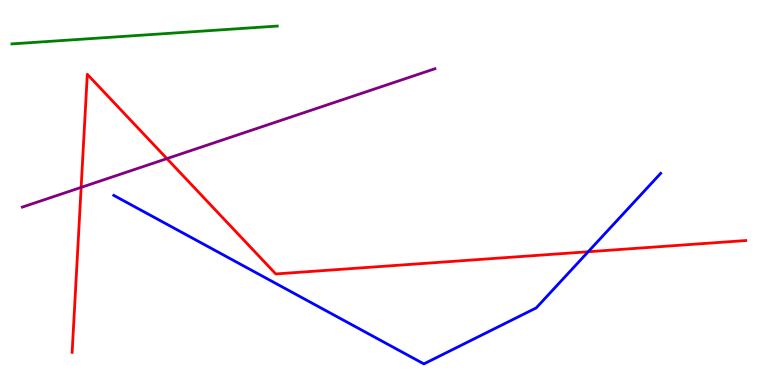[{'lines': ['blue', 'red'], 'intersections': [{'x': 7.59, 'y': 3.46}]}, {'lines': ['green', 'red'], 'intersections': []}, {'lines': ['purple', 'red'], 'intersections': [{'x': 1.05, 'y': 5.13}, {'x': 2.15, 'y': 5.88}]}, {'lines': ['blue', 'green'], 'intersections': []}, {'lines': ['blue', 'purple'], 'intersections': []}, {'lines': ['green', 'purple'], 'intersections': []}]